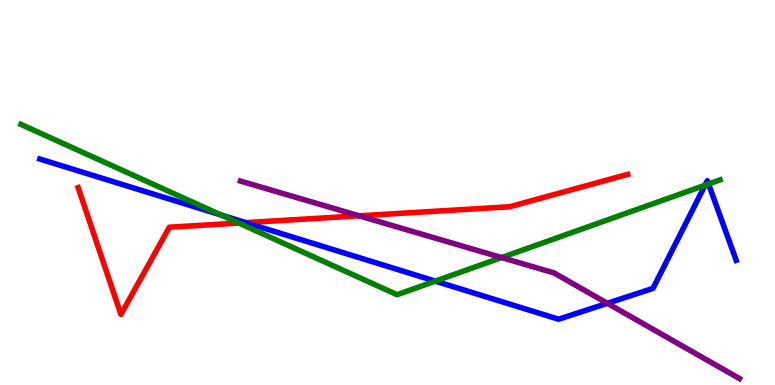[{'lines': ['blue', 'red'], 'intersections': [{'x': 3.17, 'y': 4.22}]}, {'lines': ['green', 'red'], 'intersections': [{'x': 3.08, 'y': 4.21}]}, {'lines': ['purple', 'red'], 'intersections': [{'x': 4.63, 'y': 4.39}]}, {'lines': ['blue', 'green'], 'intersections': [{'x': 2.85, 'y': 4.42}, {'x': 5.62, 'y': 2.7}, {'x': 9.1, 'y': 5.19}, {'x': 9.14, 'y': 5.22}]}, {'lines': ['blue', 'purple'], 'intersections': [{'x': 7.84, 'y': 2.12}]}, {'lines': ['green', 'purple'], 'intersections': [{'x': 6.47, 'y': 3.31}]}]